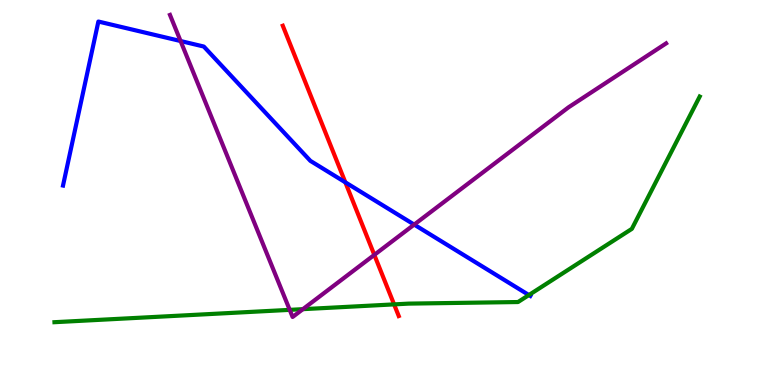[{'lines': ['blue', 'red'], 'intersections': [{'x': 4.46, 'y': 5.26}]}, {'lines': ['green', 'red'], 'intersections': [{'x': 5.09, 'y': 2.09}]}, {'lines': ['purple', 'red'], 'intersections': [{'x': 4.83, 'y': 3.38}]}, {'lines': ['blue', 'green'], 'intersections': [{'x': 6.82, 'y': 2.34}]}, {'lines': ['blue', 'purple'], 'intersections': [{'x': 2.33, 'y': 8.93}, {'x': 5.34, 'y': 4.17}]}, {'lines': ['green', 'purple'], 'intersections': [{'x': 3.74, 'y': 1.95}, {'x': 3.91, 'y': 1.97}]}]